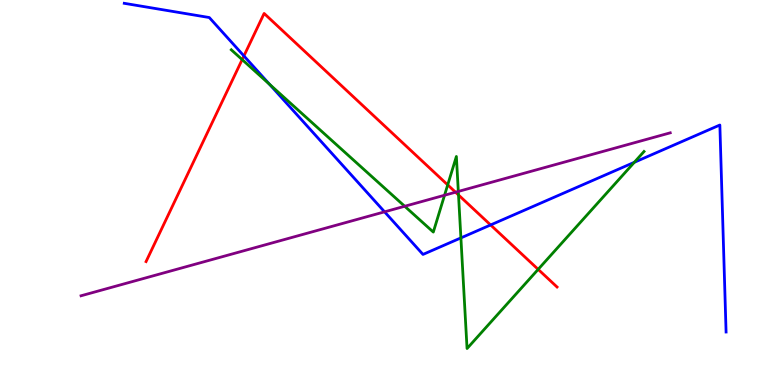[{'lines': ['blue', 'red'], 'intersections': [{'x': 3.15, 'y': 8.55}, {'x': 6.33, 'y': 4.16}]}, {'lines': ['green', 'red'], 'intersections': [{'x': 3.12, 'y': 8.45}, {'x': 5.78, 'y': 5.2}, {'x': 5.92, 'y': 4.94}, {'x': 6.94, 'y': 3.0}]}, {'lines': ['purple', 'red'], 'intersections': [{'x': 5.88, 'y': 5.01}]}, {'lines': ['blue', 'green'], 'intersections': [{'x': 3.48, 'y': 7.81}, {'x': 5.95, 'y': 3.82}, {'x': 8.18, 'y': 5.78}]}, {'lines': ['blue', 'purple'], 'intersections': [{'x': 4.96, 'y': 4.5}]}, {'lines': ['green', 'purple'], 'intersections': [{'x': 5.22, 'y': 4.64}, {'x': 5.74, 'y': 4.93}, {'x': 5.91, 'y': 5.03}]}]